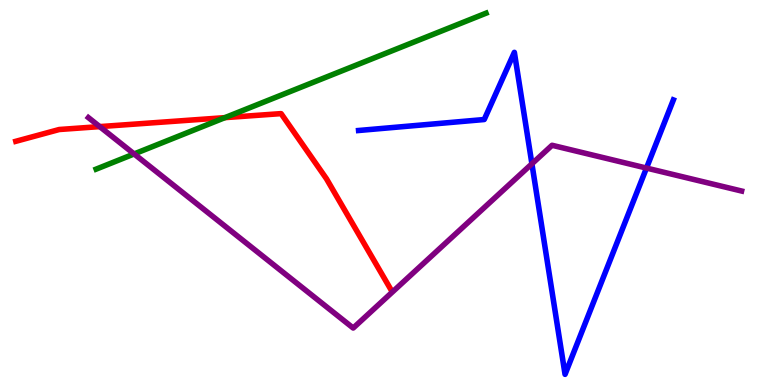[{'lines': ['blue', 'red'], 'intersections': []}, {'lines': ['green', 'red'], 'intersections': [{'x': 2.9, 'y': 6.94}]}, {'lines': ['purple', 'red'], 'intersections': [{'x': 1.29, 'y': 6.71}]}, {'lines': ['blue', 'green'], 'intersections': []}, {'lines': ['blue', 'purple'], 'intersections': [{'x': 6.86, 'y': 5.75}, {'x': 8.34, 'y': 5.63}]}, {'lines': ['green', 'purple'], 'intersections': [{'x': 1.73, 'y': 6.0}]}]